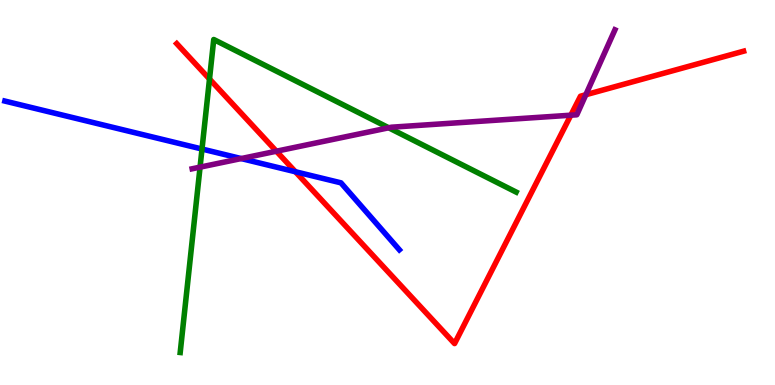[{'lines': ['blue', 'red'], 'intersections': [{'x': 3.81, 'y': 5.54}]}, {'lines': ['green', 'red'], 'intersections': [{'x': 2.7, 'y': 7.95}]}, {'lines': ['purple', 'red'], 'intersections': [{'x': 3.57, 'y': 6.07}, {'x': 7.37, 'y': 7.01}, {'x': 7.56, 'y': 7.54}]}, {'lines': ['blue', 'green'], 'intersections': [{'x': 2.61, 'y': 6.13}]}, {'lines': ['blue', 'purple'], 'intersections': [{'x': 3.11, 'y': 5.88}]}, {'lines': ['green', 'purple'], 'intersections': [{'x': 2.58, 'y': 5.66}, {'x': 5.02, 'y': 6.68}]}]